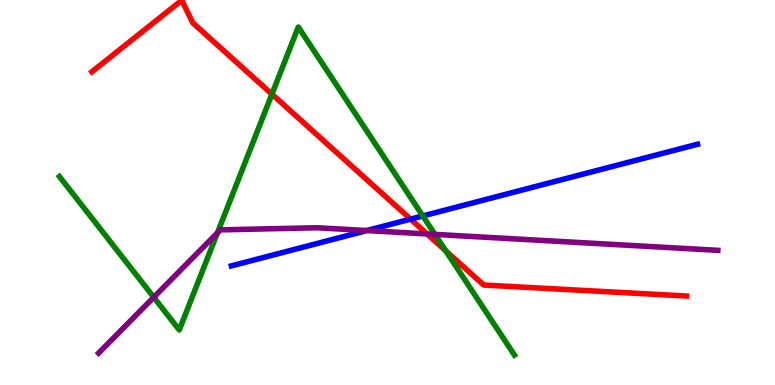[{'lines': ['blue', 'red'], 'intersections': [{'x': 5.3, 'y': 4.31}]}, {'lines': ['green', 'red'], 'intersections': [{'x': 3.51, 'y': 7.55}, {'x': 5.75, 'y': 3.49}]}, {'lines': ['purple', 'red'], 'intersections': [{'x': 5.51, 'y': 3.92}]}, {'lines': ['blue', 'green'], 'intersections': [{'x': 5.46, 'y': 4.39}]}, {'lines': ['blue', 'purple'], 'intersections': [{'x': 4.73, 'y': 4.01}]}, {'lines': ['green', 'purple'], 'intersections': [{'x': 1.98, 'y': 2.28}, {'x': 2.81, 'y': 3.95}, {'x': 5.61, 'y': 3.91}]}]